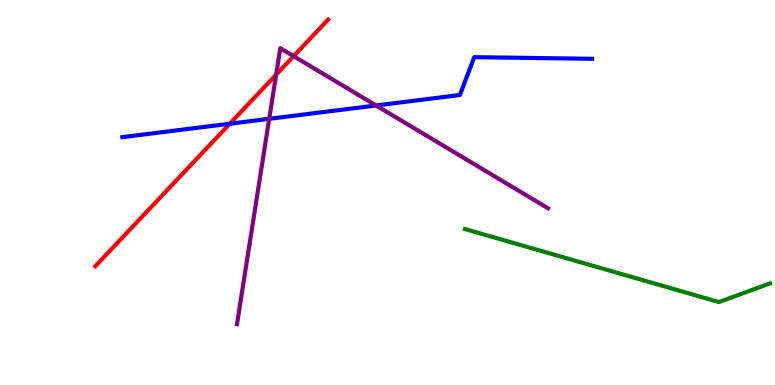[{'lines': ['blue', 'red'], 'intersections': [{'x': 2.97, 'y': 6.79}]}, {'lines': ['green', 'red'], 'intersections': []}, {'lines': ['purple', 'red'], 'intersections': [{'x': 3.56, 'y': 8.06}, {'x': 3.79, 'y': 8.54}]}, {'lines': ['blue', 'green'], 'intersections': []}, {'lines': ['blue', 'purple'], 'intersections': [{'x': 3.47, 'y': 6.91}, {'x': 4.85, 'y': 7.26}]}, {'lines': ['green', 'purple'], 'intersections': []}]